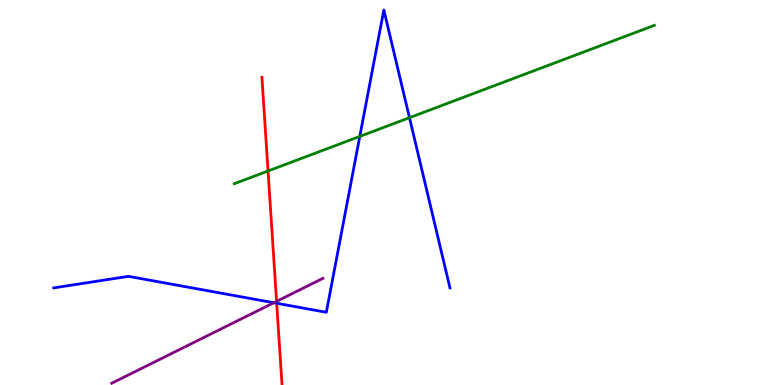[{'lines': ['blue', 'red'], 'intersections': [{'x': 3.57, 'y': 2.12}]}, {'lines': ['green', 'red'], 'intersections': [{'x': 3.46, 'y': 5.56}]}, {'lines': ['purple', 'red'], 'intersections': [{'x': 3.57, 'y': 2.17}]}, {'lines': ['blue', 'green'], 'intersections': [{'x': 4.64, 'y': 6.46}, {'x': 5.28, 'y': 6.94}]}, {'lines': ['blue', 'purple'], 'intersections': [{'x': 3.53, 'y': 2.14}]}, {'lines': ['green', 'purple'], 'intersections': []}]